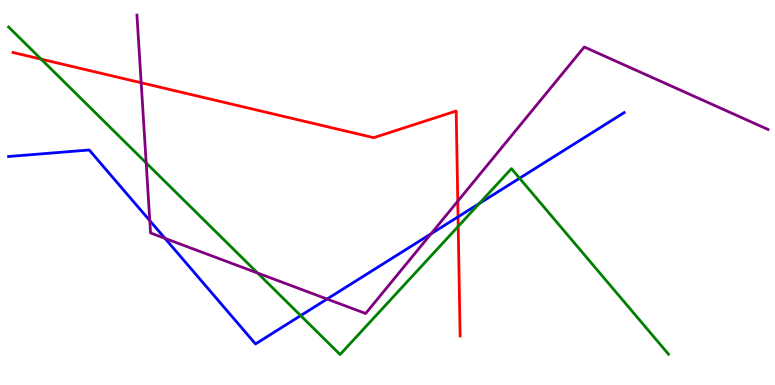[{'lines': ['blue', 'red'], 'intersections': [{'x': 5.91, 'y': 4.37}]}, {'lines': ['green', 'red'], 'intersections': [{'x': 0.531, 'y': 8.46}, {'x': 5.91, 'y': 4.12}]}, {'lines': ['purple', 'red'], 'intersections': [{'x': 1.82, 'y': 7.85}, {'x': 5.91, 'y': 4.77}]}, {'lines': ['blue', 'green'], 'intersections': [{'x': 3.88, 'y': 1.8}, {'x': 6.18, 'y': 4.71}, {'x': 6.7, 'y': 5.37}]}, {'lines': ['blue', 'purple'], 'intersections': [{'x': 1.93, 'y': 4.27}, {'x': 2.13, 'y': 3.81}, {'x': 4.22, 'y': 2.23}, {'x': 5.56, 'y': 3.93}]}, {'lines': ['green', 'purple'], 'intersections': [{'x': 1.89, 'y': 5.77}, {'x': 3.32, 'y': 2.91}]}]